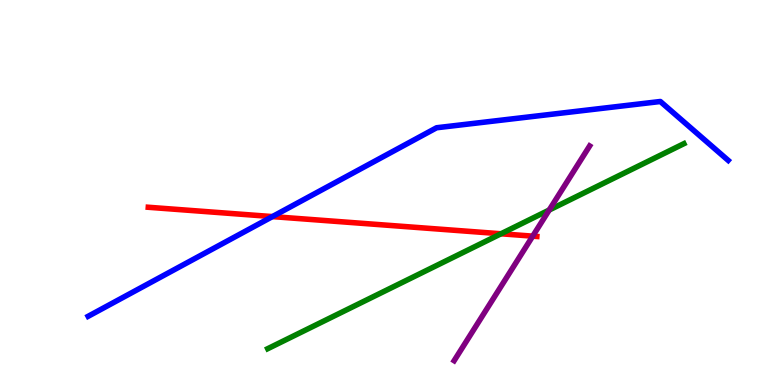[{'lines': ['blue', 'red'], 'intersections': [{'x': 3.52, 'y': 4.37}]}, {'lines': ['green', 'red'], 'intersections': [{'x': 6.46, 'y': 3.93}]}, {'lines': ['purple', 'red'], 'intersections': [{'x': 6.87, 'y': 3.87}]}, {'lines': ['blue', 'green'], 'intersections': []}, {'lines': ['blue', 'purple'], 'intersections': []}, {'lines': ['green', 'purple'], 'intersections': [{'x': 7.09, 'y': 4.54}]}]